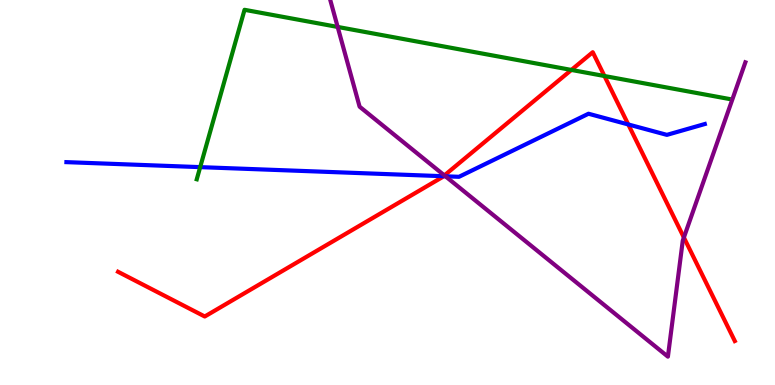[{'lines': ['blue', 'red'], 'intersections': [{'x': 5.72, 'y': 5.42}, {'x': 8.11, 'y': 6.77}]}, {'lines': ['green', 'red'], 'intersections': [{'x': 7.37, 'y': 8.18}, {'x': 7.8, 'y': 8.03}]}, {'lines': ['purple', 'red'], 'intersections': [{'x': 5.73, 'y': 5.44}, {'x': 8.82, 'y': 3.83}]}, {'lines': ['blue', 'green'], 'intersections': [{'x': 2.58, 'y': 5.66}]}, {'lines': ['blue', 'purple'], 'intersections': [{'x': 5.75, 'y': 5.42}]}, {'lines': ['green', 'purple'], 'intersections': [{'x': 4.36, 'y': 9.3}]}]